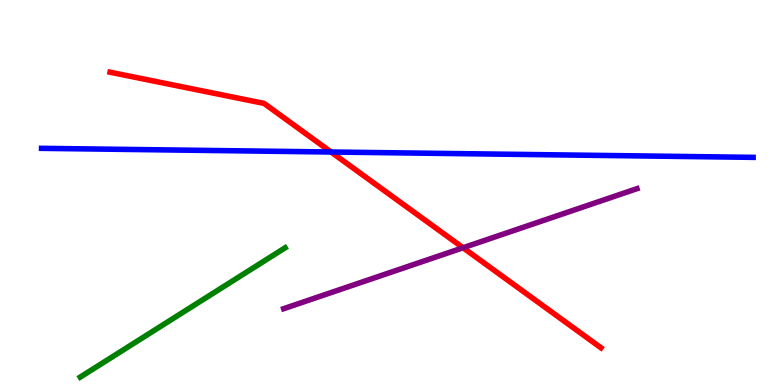[{'lines': ['blue', 'red'], 'intersections': [{'x': 4.27, 'y': 6.05}]}, {'lines': ['green', 'red'], 'intersections': []}, {'lines': ['purple', 'red'], 'intersections': [{'x': 5.98, 'y': 3.56}]}, {'lines': ['blue', 'green'], 'intersections': []}, {'lines': ['blue', 'purple'], 'intersections': []}, {'lines': ['green', 'purple'], 'intersections': []}]